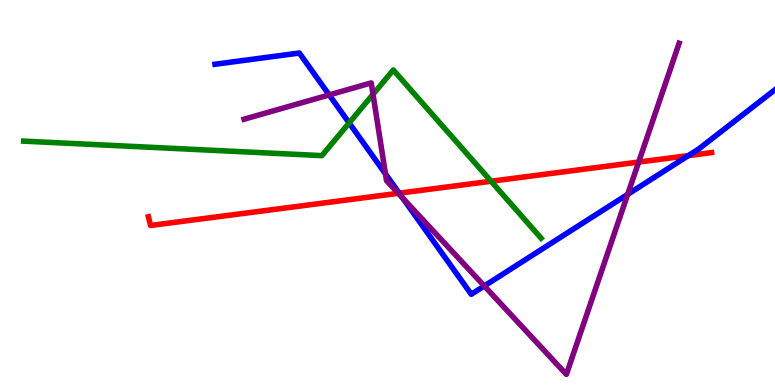[{'lines': ['blue', 'red'], 'intersections': [{'x': 5.15, 'y': 4.98}, {'x': 8.88, 'y': 5.96}]}, {'lines': ['green', 'red'], 'intersections': [{'x': 6.34, 'y': 5.29}]}, {'lines': ['purple', 'red'], 'intersections': [{'x': 5.14, 'y': 4.98}, {'x': 8.24, 'y': 5.79}]}, {'lines': ['blue', 'green'], 'intersections': [{'x': 4.51, 'y': 6.81}]}, {'lines': ['blue', 'purple'], 'intersections': [{'x': 4.25, 'y': 7.53}, {'x': 4.97, 'y': 5.48}, {'x': 5.2, 'y': 4.86}, {'x': 6.25, 'y': 2.57}, {'x': 8.1, 'y': 4.95}]}, {'lines': ['green', 'purple'], 'intersections': [{'x': 4.81, 'y': 7.55}]}]